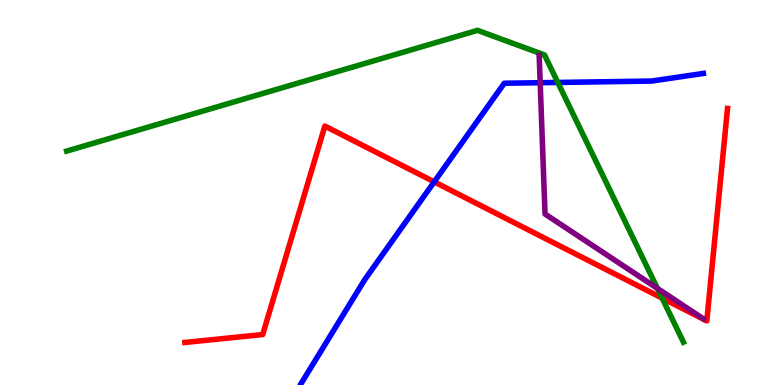[{'lines': ['blue', 'red'], 'intersections': [{'x': 5.6, 'y': 5.28}]}, {'lines': ['green', 'red'], 'intersections': [{'x': 8.54, 'y': 2.26}]}, {'lines': ['purple', 'red'], 'intersections': []}, {'lines': ['blue', 'green'], 'intersections': [{'x': 7.2, 'y': 7.86}]}, {'lines': ['blue', 'purple'], 'intersections': [{'x': 6.97, 'y': 7.85}]}, {'lines': ['green', 'purple'], 'intersections': [{'x': 8.48, 'y': 2.51}]}]